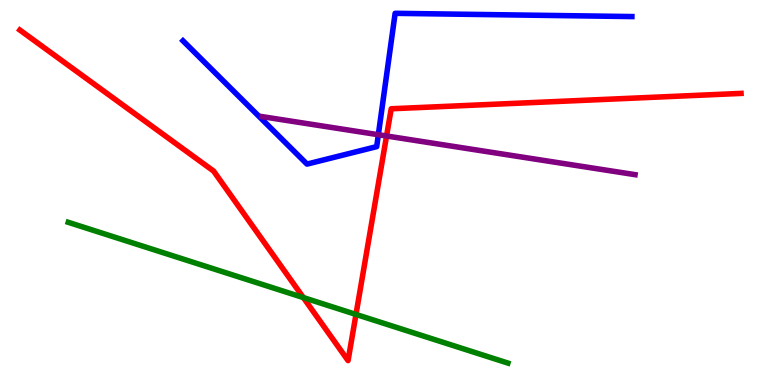[{'lines': ['blue', 'red'], 'intersections': []}, {'lines': ['green', 'red'], 'intersections': [{'x': 3.91, 'y': 2.27}, {'x': 4.59, 'y': 1.83}]}, {'lines': ['purple', 'red'], 'intersections': [{'x': 4.99, 'y': 6.47}]}, {'lines': ['blue', 'green'], 'intersections': []}, {'lines': ['blue', 'purple'], 'intersections': [{'x': 4.88, 'y': 6.5}]}, {'lines': ['green', 'purple'], 'intersections': []}]